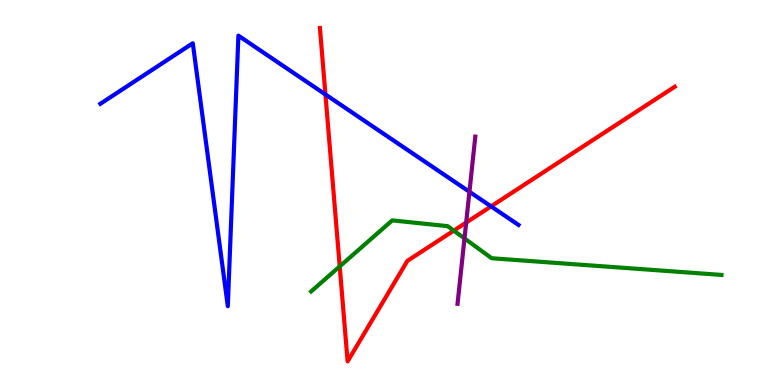[{'lines': ['blue', 'red'], 'intersections': [{'x': 4.2, 'y': 7.55}, {'x': 6.34, 'y': 4.64}]}, {'lines': ['green', 'red'], 'intersections': [{'x': 4.38, 'y': 3.08}, {'x': 5.86, 'y': 4.01}]}, {'lines': ['purple', 'red'], 'intersections': [{'x': 6.02, 'y': 4.22}]}, {'lines': ['blue', 'green'], 'intersections': []}, {'lines': ['blue', 'purple'], 'intersections': [{'x': 6.06, 'y': 5.02}]}, {'lines': ['green', 'purple'], 'intersections': [{'x': 5.99, 'y': 3.81}]}]